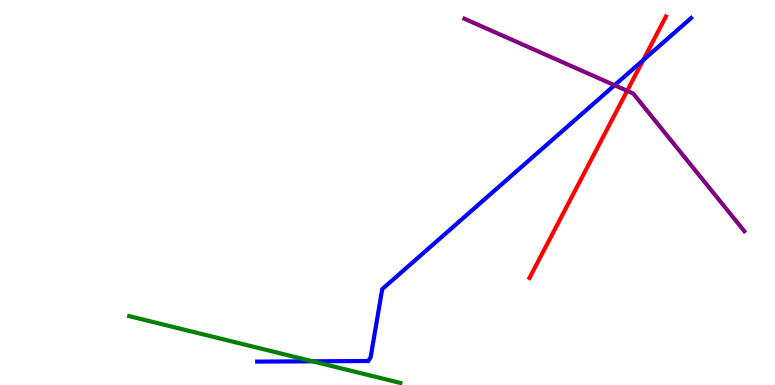[{'lines': ['blue', 'red'], 'intersections': [{'x': 8.3, 'y': 8.44}]}, {'lines': ['green', 'red'], 'intersections': []}, {'lines': ['purple', 'red'], 'intersections': [{'x': 8.09, 'y': 7.64}]}, {'lines': ['blue', 'green'], 'intersections': [{'x': 4.03, 'y': 0.616}]}, {'lines': ['blue', 'purple'], 'intersections': [{'x': 7.93, 'y': 7.79}]}, {'lines': ['green', 'purple'], 'intersections': []}]